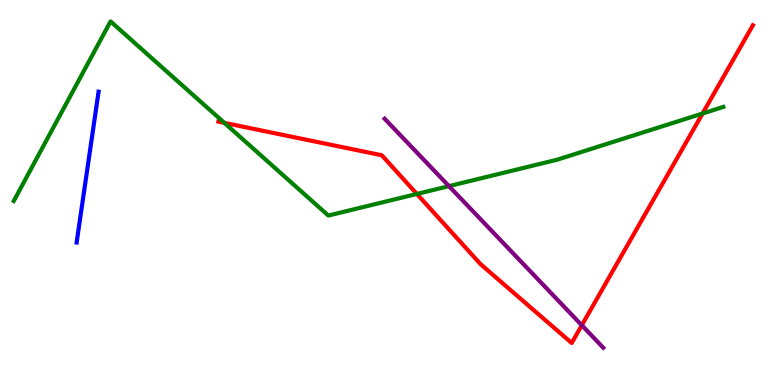[{'lines': ['blue', 'red'], 'intersections': []}, {'lines': ['green', 'red'], 'intersections': [{'x': 2.89, 'y': 6.81}, {'x': 5.38, 'y': 4.96}, {'x': 9.07, 'y': 7.05}]}, {'lines': ['purple', 'red'], 'intersections': [{'x': 7.51, 'y': 1.55}]}, {'lines': ['blue', 'green'], 'intersections': []}, {'lines': ['blue', 'purple'], 'intersections': []}, {'lines': ['green', 'purple'], 'intersections': [{'x': 5.79, 'y': 5.17}]}]